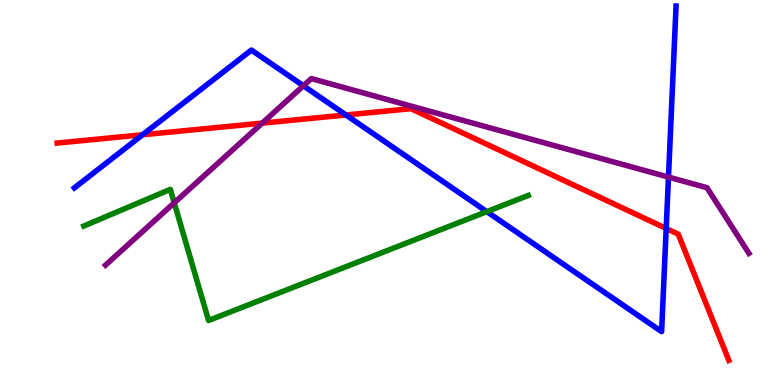[{'lines': ['blue', 'red'], 'intersections': [{'x': 1.84, 'y': 6.5}, {'x': 4.46, 'y': 7.01}, {'x': 8.6, 'y': 4.07}]}, {'lines': ['green', 'red'], 'intersections': []}, {'lines': ['purple', 'red'], 'intersections': [{'x': 3.38, 'y': 6.8}]}, {'lines': ['blue', 'green'], 'intersections': [{'x': 6.28, 'y': 4.5}]}, {'lines': ['blue', 'purple'], 'intersections': [{'x': 3.92, 'y': 7.77}, {'x': 8.63, 'y': 5.4}]}, {'lines': ['green', 'purple'], 'intersections': [{'x': 2.25, 'y': 4.73}]}]